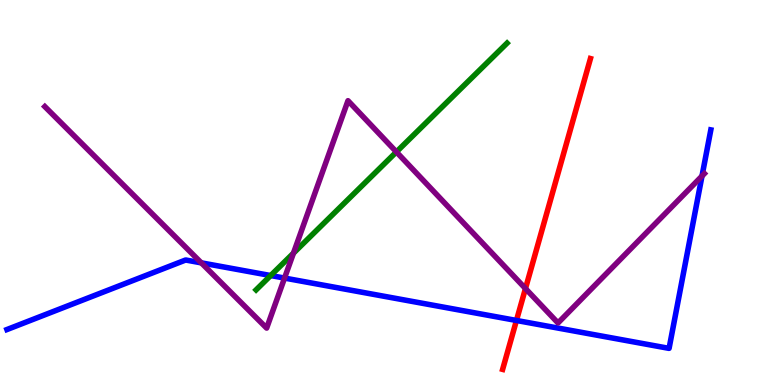[{'lines': ['blue', 'red'], 'intersections': [{'x': 6.66, 'y': 1.68}]}, {'lines': ['green', 'red'], 'intersections': []}, {'lines': ['purple', 'red'], 'intersections': [{'x': 6.78, 'y': 2.51}]}, {'lines': ['blue', 'green'], 'intersections': [{'x': 3.49, 'y': 2.84}]}, {'lines': ['blue', 'purple'], 'intersections': [{'x': 2.6, 'y': 3.17}, {'x': 3.67, 'y': 2.78}, {'x': 9.06, 'y': 5.43}]}, {'lines': ['green', 'purple'], 'intersections': [{'x': 3.79, 'y': 3.43}, {'x': 5.11, 'y': 6.05}]}]